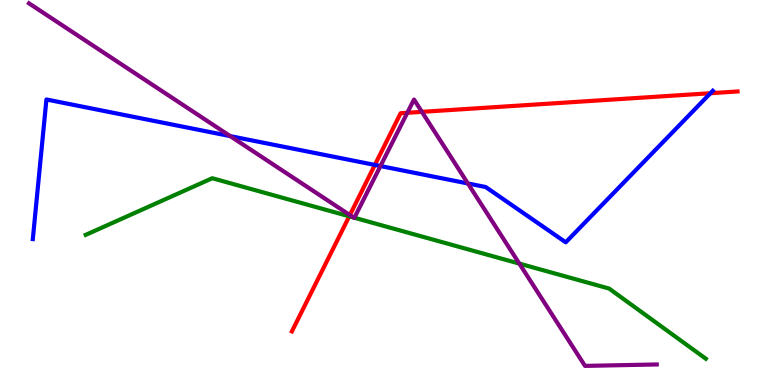[{'lines': ['blue', 'red'], 'intersections': [{'x': 4.84, 'y': 5.72}, {'x': 9.17, 'y': 7.58}]}, {'lines': ['green', 'red'], 'intersections': [{'x': 4.51, 'y': 4.38}]}, {'lines': ['purple', 'red'], 'intersections': [{'x': 4.51, 'y': 4.41}, {'x': 5.26, 'y': 7.07}, {'x': 5.44, 'y': 7.09}]}, {'lines': ['blue', 'green'], 'intersections': []}, {'lines': ['blue', 'purple'], 'intersections': [{'x': 2.97, 'y': 6.46}, {'x': 4.91, 'y': 5.69}, {'x': 6.04, 'y': 5.23}]}, {'lines': ['green', 'purple'], 'intersections': [{'x': 4.56, 'y': 4.35}, {'x': 4.57, 'y': 4.34}, {'x': 6.7, 'y': 3.15}]}]